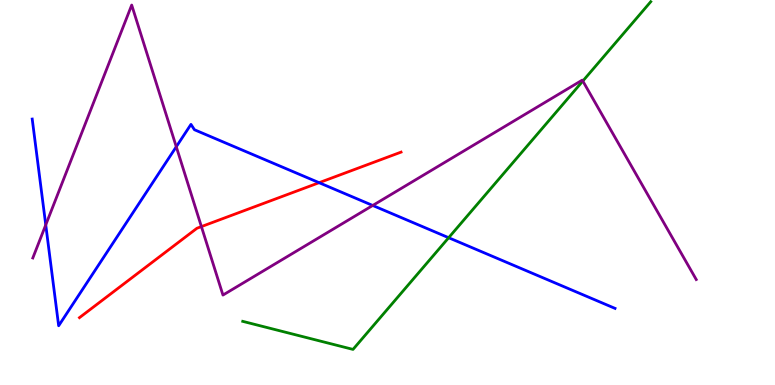[{'lines': ['blue', 'red'], 'intersections': [{'x': 4.12, 'y': 5.25}]}, {'lines': ['green', 'red'], 'intersections': []}, {'lines': ['purple', 'red'], 'intersections': [{'x': 2.6, 'y': 4.11}]}, {'lines': ['blue', 'green'], 'intersections': [{'x': 5.79, 'y': 3.83}]}, {'lines': ['blue', 'purple'], 'intersections': [{'x': 0.59, 'y': 4.16}, {'x': 2.27, 'y': 6.19}, {'x': 4.81, 'y': 4.66}]}, {'lines': ['green', 'purple'], 'intersections': [{'x': 7.52, 'y': 7.9}]}]